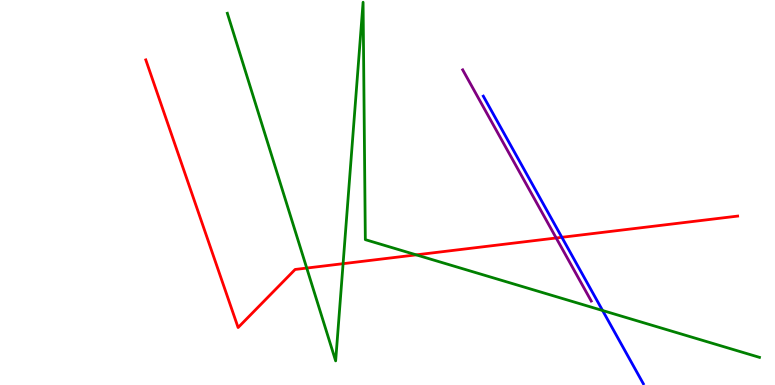[{'lines': ['blue', 'red'], 'intersections': [{'x': 7.25, 'y': 3.84}]}, {'lines': ['green', 'red'], 'intersections': [{'x': 3.96, 'y': 3.04}, {'x': 4.43, 'y': 3.15}, {'x': 5.37, 'y': 3.38}]}, {'lines': ['purple', 'red'], 'intersections': [{'x': 7.18, 'y': 3.82}]}, {'lines': ['blue', 'green'], 'intersections': [{'x': 7.78, 'y': 1.93}]}, {'lines': ['blue', 'purple'], 'intersections': []}, {'lines': ['green', 'purple'], 'intersections': []}]